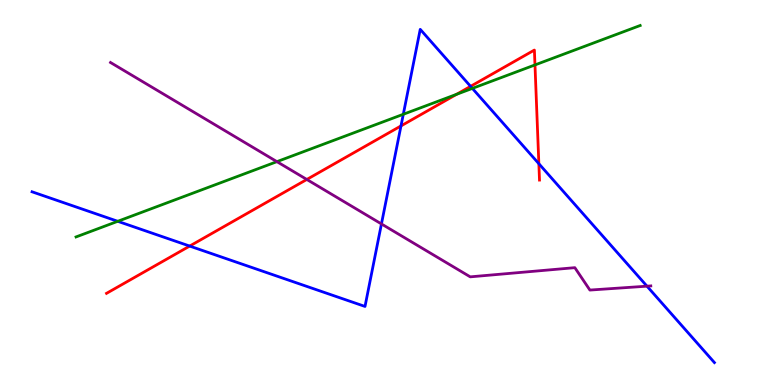[{'lines': ['blue', 'red'], 'intersections': [{'x': 2.45, 'y': 3.61}, {'x': 5.17, 'y': 6.73}, {'x': 6.07, 'y': 7.76}, {'x': 6.95, 'y': 5.75}]}, {'lines': ['green', 'red'], 'intersections': [{'x': 5.89, 'y': 7.55}, {'x': 6.9, 'y': 8.31}]}, {'lines': ['purple', 'red'], 'intersections': [{'x': 3.96, 'y': 5.34}]}, {'lines': ['blue', 'green'], 'intersections': [{'x': 1.52, 'y': 4.25}, {'x': 5.2, 'y': 7.03}, {'x': 6.1, 'y': 7.7}]}, {'lines': ['blue', 'purple'], 'intersections': [{'x': 4.92, 'y': 4.18}, {'x': 8.35, 'y': 2.57}]}, {'lines': ['green', 'purple'], 'intersections': [{'x': 3.57, 'y': 5.8}]}]